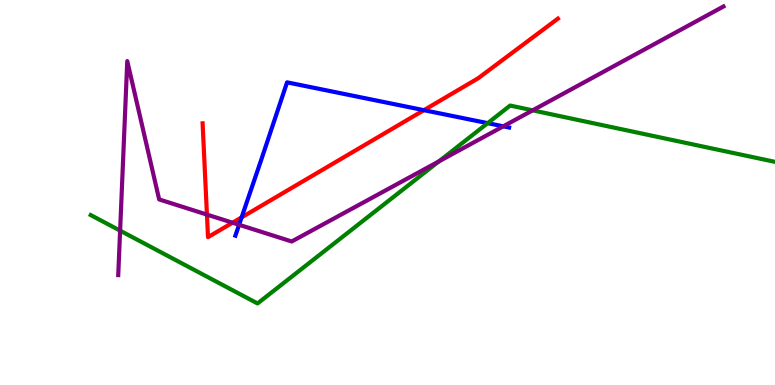[{'lines': ['blue', 'red'], 'intersections': [{'x': 3.12, 'y': 4.35}, {'x': 5.47, 'y': 7.14}]}, {'lines': ['green', 'red'], 'intersections': []}, {'lines': ['purple', 'red'], 'intersections': [{'x': 2.67, 'y': 4.43}, {'x': 3.0, 'y': 4.22}]}, {'lines': ['blue', 'green'], 'intersections': [{'x': 6.29, 'y': 6.8}]}, {'lines': ['blue', 'purple'], 'intersections': [{'x': 3.09, 'y': 4.16}, {'x': 6.49, 'y': 6.72}]}, {'lines': ['green', 'purple'], 'intersections': [{'x': 1.55, 'y': 4.01}, {'x': 5.66, 'y': 5.81}, {'x': 6.87, 'y': 7.13}]}]